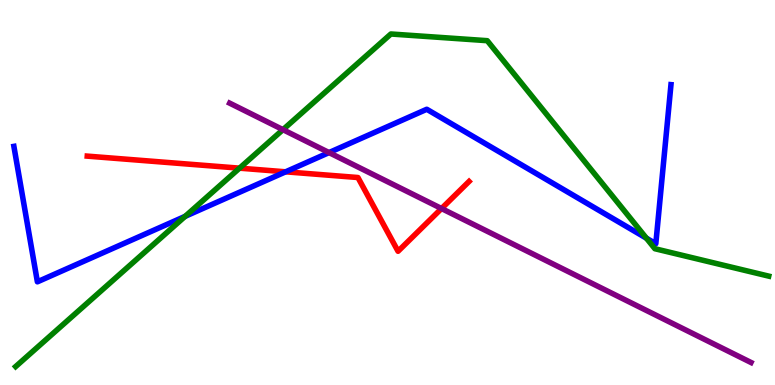[{'lines': ['blue', 'red'], 'intersections': [{'x': 3.69, 'y': 5.54}]}, {'lines': ['green', 'red'], 'intersections': [{'x': 3.09, 'y': 5.63}]}, {'lines': ['purple', 'red'], 'intersections': [{'x': 5.7, 'y': 4.58}]}, {'lines': ['blue', 'green'], 'intersections': [{'x': 2.39, 'y': 4.38}, {'x': 8.34, 'y': 3.81}]}, {'lines': ['blue', 'purple'], 'intersections': [{'x': 4.25, 'y': 6.04}]}, {'lines': ['green', 'purple'], 'intersections': [{'x': 3.65, 'y': 6.63}]}]